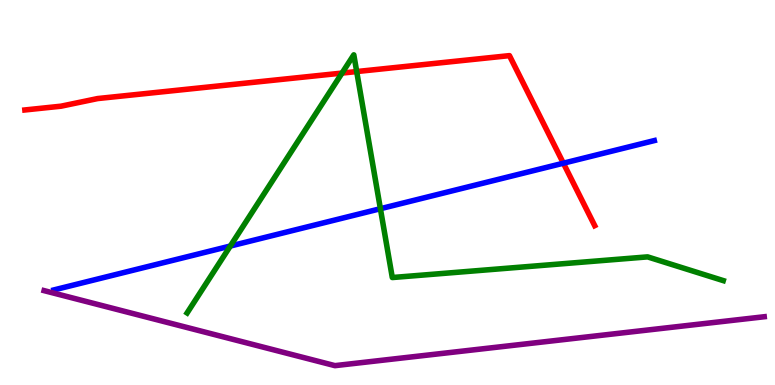[{'lines': ['blue', 'red'], 'intersections': [{'x': 7.27, 'y': 5.76}]}, {'lines': ['green', 'red'], 'intersections': [{'x': 4.41, 'y': 8.1}, {'x': 4.6, 'y': 8.14}]}, {'lines': ['purple', 'red'], 'intersections': []}, {'lines': ['blue', 'green'], 'intersections': [{'x': 2.97, 'y': 3.61}, {'x': 4.91, 'y': 4.58}]}, {'lines': ['blue', 'purple'], 'intersections': []}, {'lines': ['green', 'purple'], 'intersections': []}]